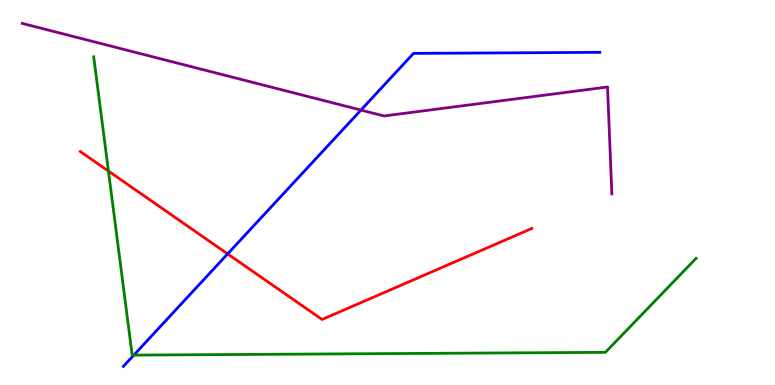[{'lines': ['blue', 'red'], 'intersections': [{'x': 2.94, 'y': 3.41}]}, {'lines': ['green', 'red'], 'intersections': [{'x': 1.4, 'y': 5.56}]}, {'lines': ['purple', 'red'], 'intersections': []}, {'lines': ['blue', 'green'], 'intersections': [{'x': 1.73, 'y': 0.777}]}, {'lines': ['blue', 'purple'], 'intersections': [{'x': 4.66, 'y': 7.14}]}, {'lines': ['green', 'purple'], 'intersections': []}]